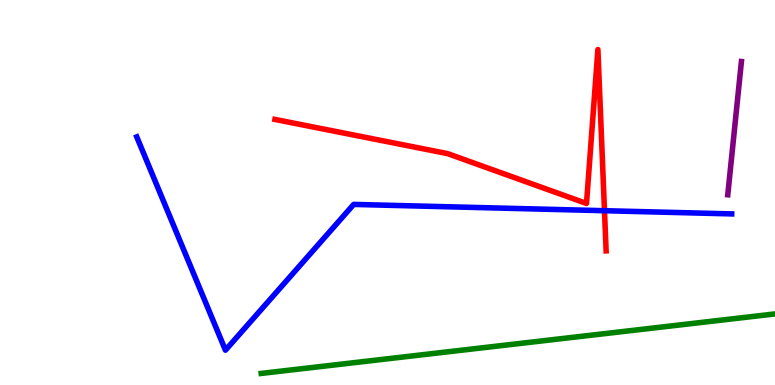[{'lines': ['blue', 'red'], 'intersections': [{'x': 7.8, 'y': 4.53}]}, {'lines': ['green', 'red'], 'intersections': []}, {'lines': ['purple', 'red'], 'intersections': []}, {'lines': ['blue', 'green'], 'intersections': []}, {'lines': ['blue', 'purple'], 'intersections': []}, {'lines': ['green', 'purple'], 'intersections': []}]